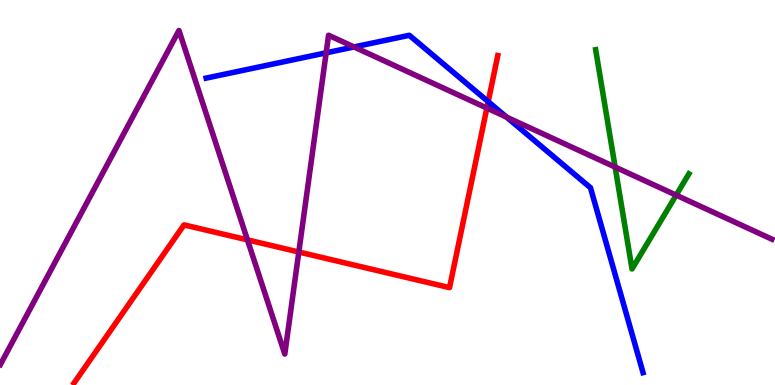[{'lines': ['blue', 'red'], 'intersections': [{'x': 6.3, 'y': 7.36}]}, {'lines': ['green', 'red'], 'intersections': []}, {'lines': ['purple', 'red'], 'intersections': [{'x': 3.19, 'y': 3.77}, {'x': 3.86, 'y': 3.45}, {'x': 6.28, 'y': 7.19}]}, {'lines': ['blue', 'green'], 'intersections': []}, {'lines': ['blue', 'purple'], 'intersections': [{'x': 4.21, 'y': 8.63}, {'x': 4.57, 'y': 8.78}, {'x': 6.54, 'y': 6.96}]}, {'lines': ['green', 'purple'], 'intersections': [{'x': 7.94, 'y': 5.66}, {'x': 8.72, 'y': 4.93}]}]